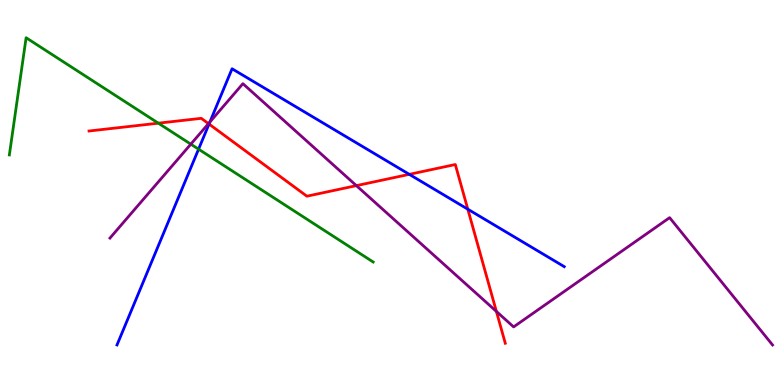[{'lines': ['blue', 'red'], 'intersections': [{'x': 2.7, 'y': 6.78}, {'x': 5.28, 'y': 5.47}, {'x': 6.04, 'y': 4.57}]}, {'lines': ['green', 'red'], 'intersections': [{'x': 2.04, 'y': 6.8}]}, {'lines': ['purple', 'red'], 'intersections': [{'x': 2.69, 'y': 6.79}, {'x': 4.6, 'y': 5.18}, {'x': 6.4, 'y': 1.91}]}, {'lines': ['blue', 'green'], 'intersections': [{'x': 2.56, 'y': 6.13}]}, {'lines': ['blue', 'purple'], 'intersections': [{'x': 2.71, 'y': 6.83}]}, {'lines': ['green', 'purple'], 'intersections': [{'x': 2.46, 'y': 6.26}]}]